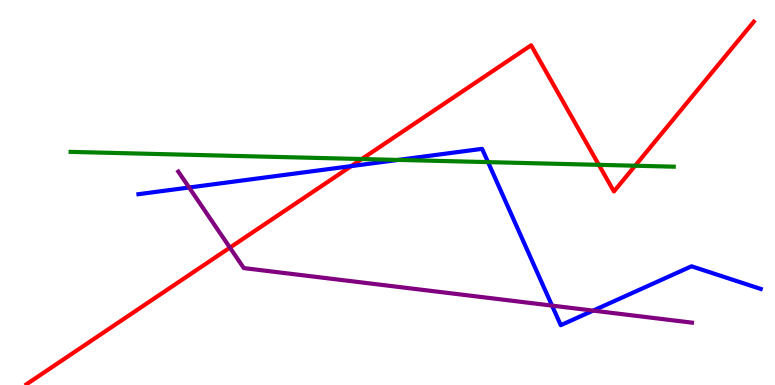[{'lines': ['blue', 'red'], 'intersections': [{'x': 4.53, 'y': 5.69}]}, {'lines': ['green', 'red'], 'intersections': [{'x': 4.67, 'y': 5.87}, {'x': 7.73, 'y': 5.72}, {'x': 8.2, 'y': 5.7}]}, {'lines': ['purple', 'red'], 'intersections': [{'x': 2.97, 'y': 3.57}]}, {'lines': ['blue', 'green'], 'intersections': [{'x': 5.14, 'y': 5.85}, {'x': 6.3, 'y': 5.79}]}, {'lines': ['blue', 'purple'], 'intersections': [{'x': 2.44, 'y': 5.13}, {'x': 7.12, 'y': 2.06}, {'x': 7.65, 'y': 1.93}]}, {'lines': ['green', 'purple'], 'intersections': []}]